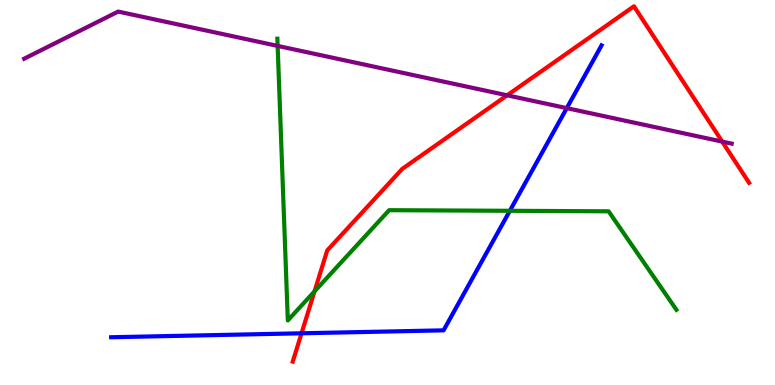[{'lines': ['blue', 'red'], 'intersections': [{'x': 3.89, 'y': 1.34}]}, {'lines': ['green', 'red'], 'intersections': [{'x': 4.06, 'y': 2.43}]}, {'lines': ['purple', 'red'], 'intersections': [{'x': 6.54, 'y': 7.52}, {'x': 9.32, 'y': 6.32}]}, {'lines': ['blue', 'green'], 'intersections': [{'x': 6.58, 'y': 4.52}]}, {'lines': ['blue', 'purple'], 'intersections': [{'x': 7.31, 'y': 7.19}]}, {'lines': ['green', 'purple'], 'intersections': [{'x': 3.58, 'y': 8.81}]}]